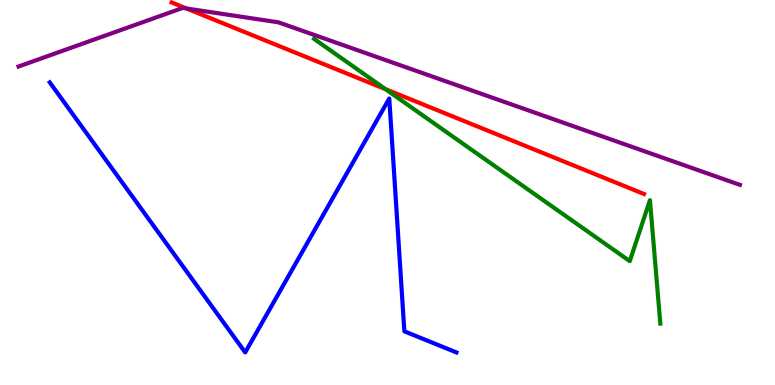[{'lines': ['blue', 'red'], 'intersections': []}, {'lines': ['green', 'red'], 'intersections': [{'x': 4.97, 'y': 7.68}]}, {'lines': ['purple', 'red'], 'intersections': [{'x': 2.41, 'y': 9.78}]}, {'lines': ['blue', 'green'], 'intersections': []}, {'lines': ['blue', 'purple'], 'intersections': []}, {'lines': ['green', 'purple'], 'intersections': []}]